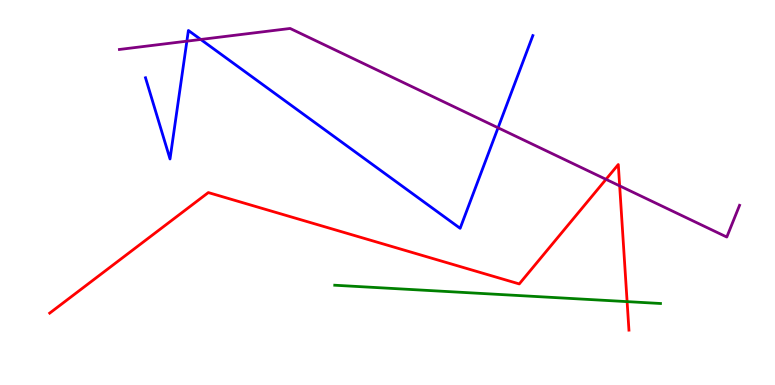[{'lines': ['blue', 'red'], 'intersections': []}, {'lines': ['green', 'red'], 'intersections': [{'x': 8.09, 'y': 2.17}]}, {'lines': ['purple', 'red'], 'intersections': [{'x': 7.82, 'y': 5.34}, {'x': 8.0, 'y': 5.17}]}, {'lines': ['blue', 'green'], 'intersections': []}, {'lines': ['blue', 'purple'], 'intersections': [{'x': 2.41, 'y': 8.93}, {'x': 2.59, 'y': 8.98}, {'x': 6.43, 'y': 6.68}]}, {'lines': ['green', 'purple'], 'intersections': []}]